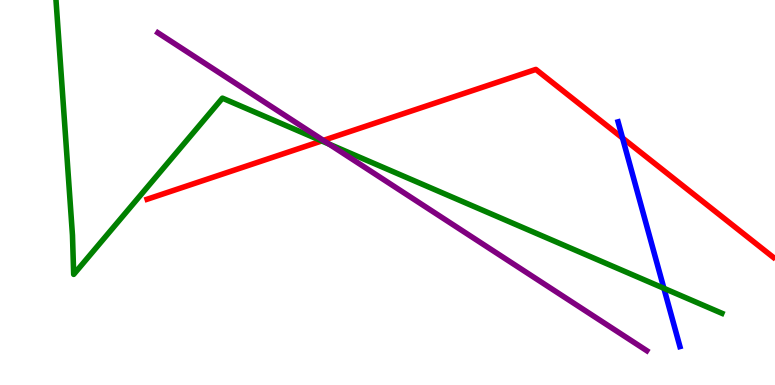[{'lines': ['blue', 'red'], 'intersections': [{'x': 8.03, 'y': 6.42}]}, {'lines': ['green', 'red'], 'intersections': [{'x': 4.15, 'y': 6.34}]}, {'lines': ['purple', 'red'], 'intersections': [{'x': 4.17, 'y': 6.35}]}, {'lines': ['blue', 'green'], 'intersections': [{'x': 8.57, 'y': 2.51}]}, {'lines': ['blue', 'purple'], 'intersections': []}, {'lines': ['green', 'purple'], 'intersections': [{'x': 4.25, 'y': 6.26}]}]